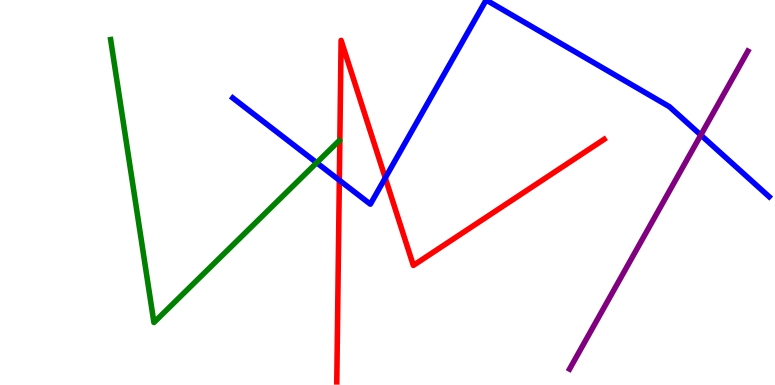[{'lines': ['blue', 'red'], 'intersections': [{'x': 4.38, 'y': 5.32}, {'x': 4.97, 'y': 5.38}]}, {'lines': ['green', 'red'], 'intersections': []}, {'lines': ['purple', 'red'], 'intersections': []}, {'lines': ['blue', 'green'], 'intersections': [{'x': 4.09, 'y': 5.77}]}, {'lines': ['blue', 'purple'], 'intersections': [{'x': 9.04, 'y': 6.49}]}, {'lines': ['green', 'purple'], 'intersections': []}]